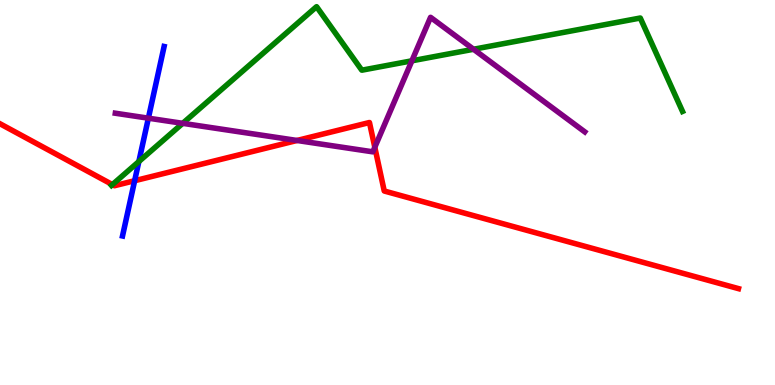[{'lines': ['blue', 'red'], 'intersections': [{'x': 1.74, 'y': 5.31}]}, {'lines': ['green', 'red'], 'intersections': [{'x': 1.45, 'y': 5.21}]}, {'lines': ['purple', 'red'], 'intersections': [{'x': 3.83, 'y': 6.35}, {'x': 4.84, 'y': 6.18}]}, {'lines': ['blue', 'green'], 'intersections': [{'x': 1.79, 'y': 5.8}]}, {'lines': ['blue', 'purple'], 'intersections': [{'x': 1.91, 'y': 6.93}]}, {'lines': ['green', 'purple'], 'intersections': [{'x': 2.36, 'y': 6.8}, {'x': 5.31, 'y': 8.42}, {'x': 6.11, 'y': 8.72}]}]